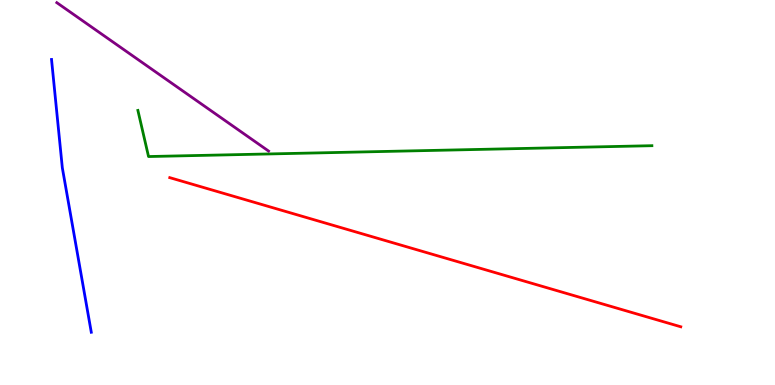[{'lines': ['blue', 'red'], 'intersections': []}, {'lines': ['green', 'red'], 'intersections': []}, {'lines': ['purple', 'red'], 'intersections': []}, {'lines': ['blue', 'green'], 'intersections': []}, {'lines': ['blue', 'purple'], 'intersections': []}, {'lines': ['green', 'purple'], 'intersections': []}]